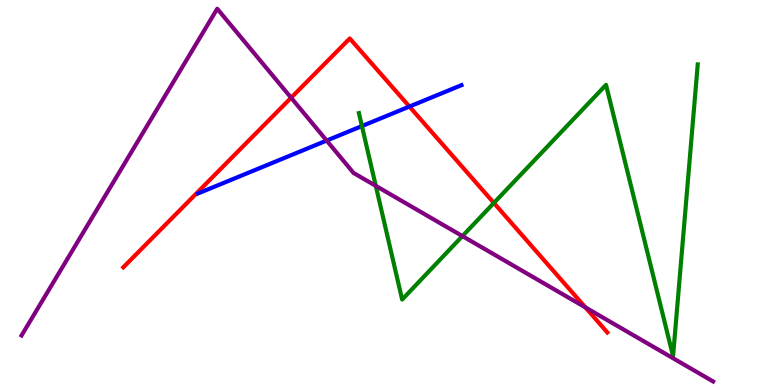[{'lines': ['blue', 'red'], 'intersections': [{'x': 5.28, 'y': 7.23}]}, {'lines': ['green', 'red'], 'intersections': [{'x': 6.37, 'y': 4.73}]}, {'lines': ['purple', 'red'], 'intersections': [{'x': 3.76, 'y': 7.46}, {'x': 7.55, 'y': 2.02}]}, {'lines': ['blue', 'green'], 'intersections': [{'x': 4.67, 'y': 6.73}]}, {'lines': ['blue', 'purple'], 'intersections': [{'x': 4.22, 'y': 6.35}]}, {'lines': ['green', 'purple'], 'intersections': [{'x': 4.85, 'y': 5.17}, {'x': 5.97, 'y': 3.87}]}]